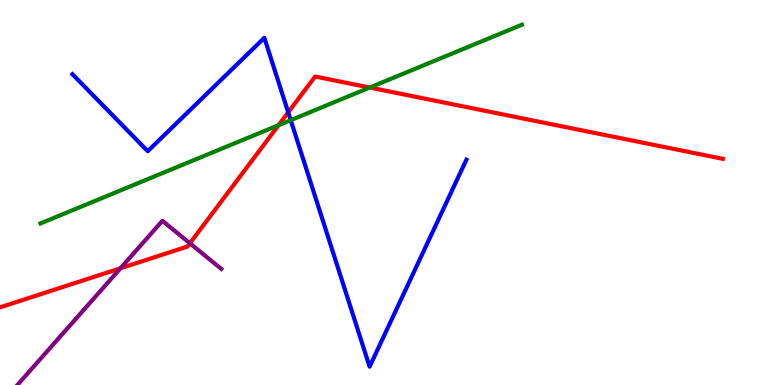[{'lines': ['blue', 'red'], 'intersections': [{'x': 3.72, 'y': 7.08}]}, {'lines': ['green', 'red'], 'intersections': [{'x': 3.59, 'y': 6.75}, {'x': 4.77, 'y': 7.73}]}, {'lines': ['purple', 'red'], 'intersections': [{'x': 1.55, 'y': 3.03}, {'x': 2.45, 'y': 3.68}]}, {'lines': ['blue', 'green'], 'intersections': [{'x': 3.75, 'y': 6.88}]}, {'lines': ['blue', 'purple'], 'intersections': []}, {'lines': ['green', 'purple'], 'intersections': []}]